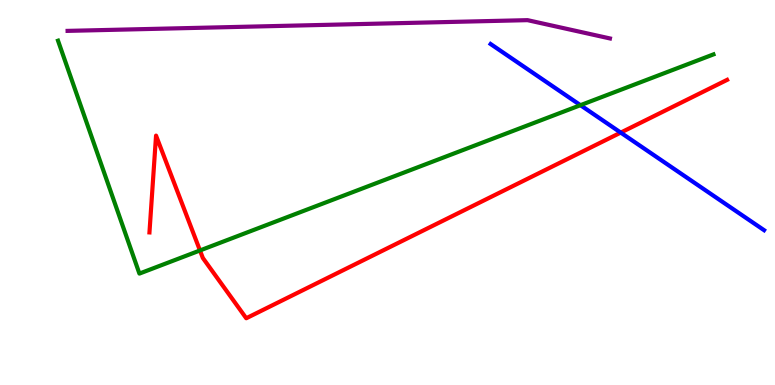[{'lines': ['blue', 'red'], 'intersections': [{'x': 8.01, 'y': 6.56}]}, {'lines': ['green', 'red'], 'intersections': [{'x': 2.58, 'y': 3.49}]}, {'lines': ['purple', 'red'], 'intersections': []}, {'lines': ['blue', 'green'], 'intersections': [{'x': 7.49, 'y': 7.27}]}, {'lines': ['blue', 'purple'], 'intersections': []}, {'lines': ['green', 'purple'], 'intersections': []}]